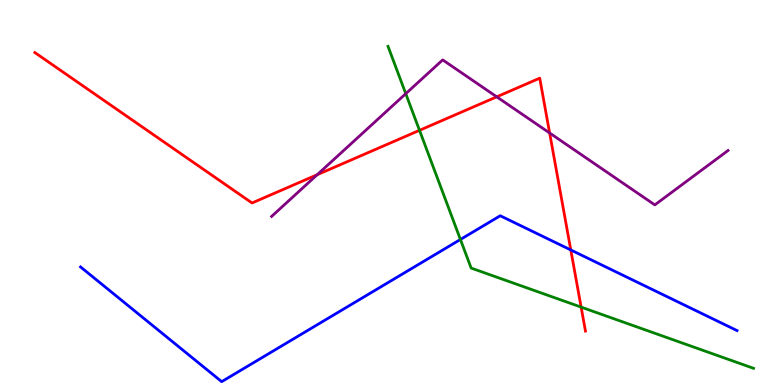[{'lines': ['blue', 'red'], 'intersections': [{'x': 7.37, 'y': 3.51}]}, {'lines': ['green', 'red'], 'intersections': [{'x': 5.41, 'y': 6.61}, {'x': 7.5, 'y': 2.02}]}, {'lines': ['purple', 'red'], 'intersections': [{'x': 4.09, 'y': 5.46}, {'x': 6.41, 'y': 7.49}, {'x': 7.09, 'y': 6.55}]}, {'lines': ['blue', 'green'], 'intersections': [{'x': 5.94, 'y': 3.78}]}, {'lines': ['blue', 'purple'], 'intersections': []}, {'lines': ['green', 'purple'], 'intersections': [{'x': 5.24, 'y': 7.57}]}]